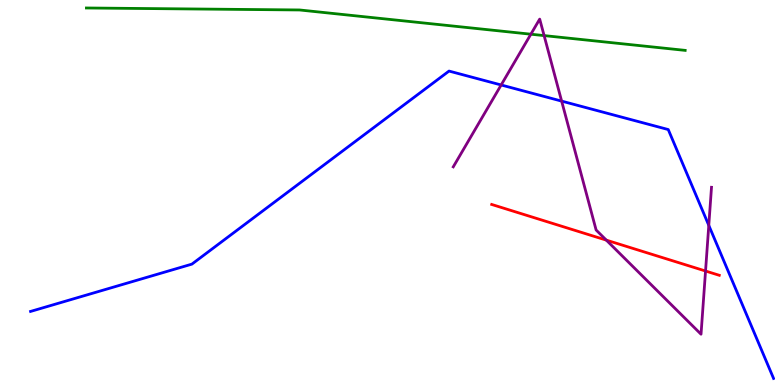[{'lines': ['blue', 'red'], 'intersections': []}, {'lines': ['green', 'red'], 'intersections': []}, {'lines': ['purple', 'red'], 'intersections': [{'x': 7.82, 'y': 3.76}, {'x': 9.1, 'y': 2.96}]}, {'lines': ['blue', 'green'], 'intersections': []}, {'lines': ['blue', 'purple'], 'intersections': [{'x': 6.47, 'y': 7.79}, {'x': 7.25, 'y': 7.37}, {'x': 9.15, 'y': 4.15}]}, {'lines': ['green', 'purple'], 'intersections': [{'x': 6.85, 'y': 9.11}, {'x': 7.02, 'y': 9.08}]}]